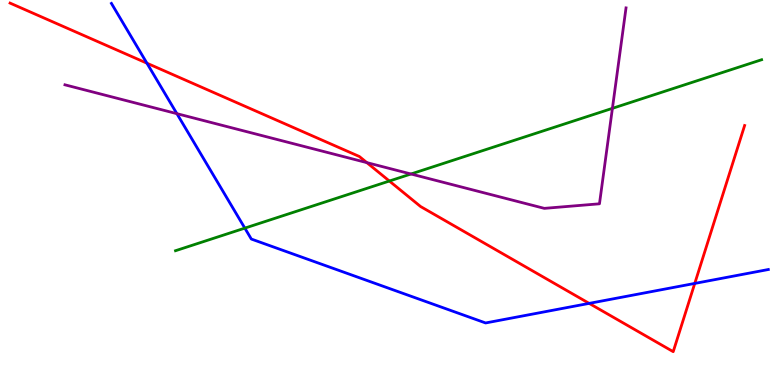[{'lines': ['blue', 'red'], 'intersections': [{'x': 1.9, 'y': 8.36}, {'x': 7.6, 'y': 2.12}, {'x': 8.96, 'y': 2.64}]}, {'lines': ['green', 'red'], 'intersections': [{'x': 5.02, 'y': 5.3}]}, {'lines': ['purple', 'red'], 'intersections': [{'x': 4.73, 'y': 5.78}]}, {'lines': ['blue', 'green'], 'intersections': [{'x': 3.16, 'y': 4.07}]}, {'lines': ['blue', 'purple'], 'intersections': [{'x': 2.28, 'y': 7.05}]}, {'lines': ['green', 'purple'], 'intersections': [{'x': 5.3, 'y': 5.48}, {'x': 7.9, 'y': 7.19}]}]